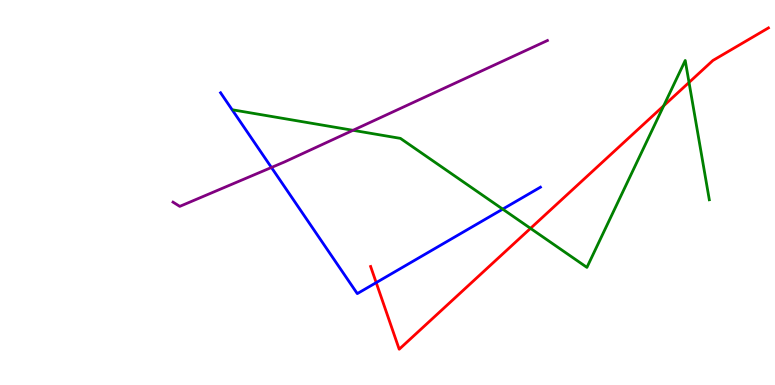[{'lines': ['blue', 'red'], 'intersections': [{'x': 4.85, 'y': 2.66}]}, {'lines': ['green', 'red'], 'intersections': [{'x': 6.85, 'y': 4.07}, {'x': 8.56, 'y': 7.25}, {'x': 8.89, 'y': 7.86}]}, {'lines': ['purple', 'red'], 'intersections': []}, {'lines': ['blue', 'green'], 'intersections': [{'x': 6.49, 'y': 4.57}]}, {'lines': ['blue', 'purple'], 'intersections': [{'x': 3.5, 'y': 5.65}]}, {'lines': ['green', 'purple'], 'intersections': [{'x': 4.55, 'y': 6.62}]}]